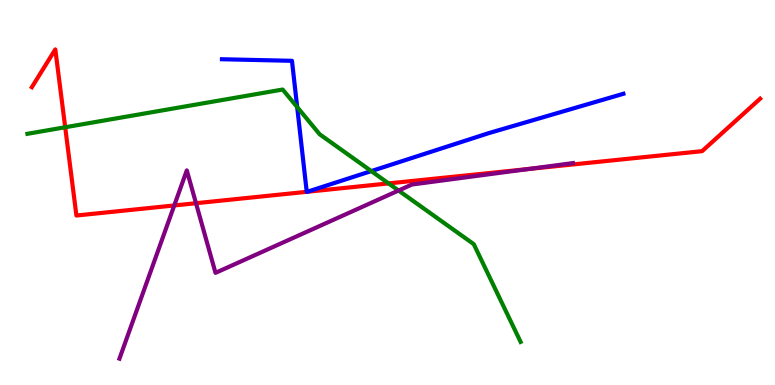[{'lines': ['blue', 'red'], 'intersections': [{'x': 3.96, 'y': 5.02}, {'x': 3.97, 'y': 5.02}]}, {'lines': ['green', 'red'], 'intersections': [{'x': 0.841, 'y': 6.69}, {'x': 5.01, 'y': 5.24}]}, {'lines': ['purple', 'red'], 'intersections': [{'x': 2.25, 'y': 4.66}, {'x': 2.53, 'y': 4.72}, {'x': 6.82, 'y': 5.61}]}, {'lines': ['blue', 'green'], 'intersections': [{'x': 3.83, 'y': 7.22}, {'x': 4.79, 'y': 5.56}]}, {'lines': ['blue', 'purple'], 'intersections': []}, {'lines': ['green', 'purple'], 'intersections': [{'x': 5.14, 'y': 5.05}]}]